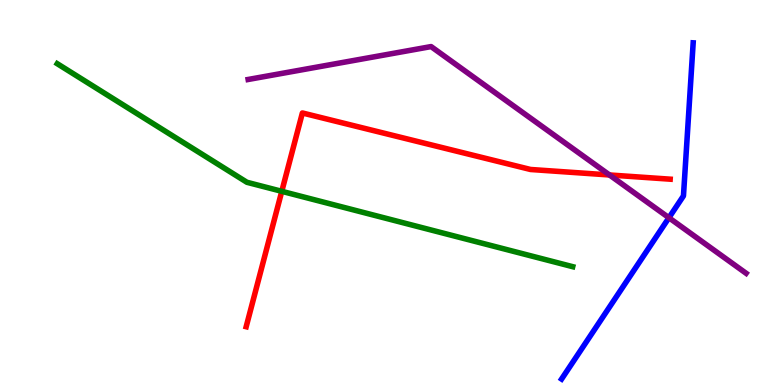[{'lines': ['blue', 'red'], 'intersections': []}, {'lines': ['green', 'red'], 'intersections': [{'x': 3.64, 'y': 5.03}]}, {'lines': ['purple', 'red'], 'intersections': [{'x': 7.86, 'y': 5.46}]}, {'lines': ['blue', 'green'], 'intersections': []}, {'lines': ['blue', 'purple'], 'intersections': [{'x': 8.63, 'y': 4.34}]}, {'lines': ['green', 'purple'], 'intersections': []}]